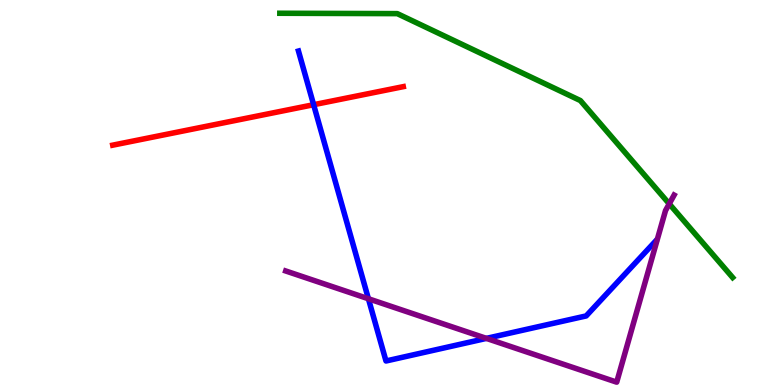[{'lines': ['blue', 'red'], 'intersections': [{'x': 4.05, 'y': 7.28}]}, {'lines': ['green', 'red'], 'intersections': []}, {'lines': ['purple', 'red'], 'intersections': []}, {'lines': ['blue', 'green'], 'intersections': []}, {'lines': ['blue', 'purple'], 'intersections': [{'x': 4.75, 'y': 2.24}, {'x': 6.28, 'y': 1.21}]}, {'lines': ['green', 'purple'], 'intersections': [{'x': 8.64, 'y': 4.71}]}]